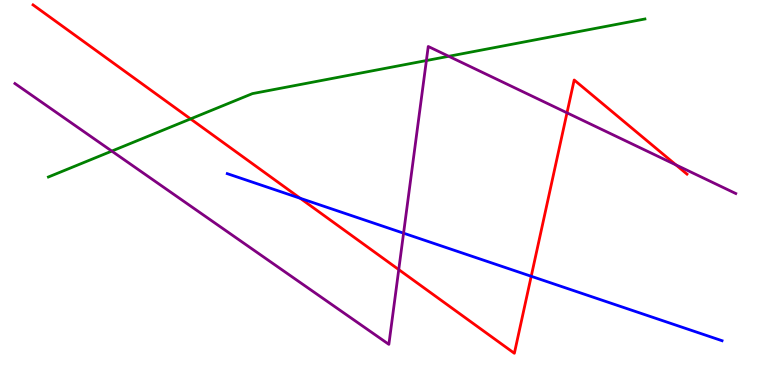[{'lines': ['blue', 'red'], 'intersections': [{'x': 3.87, 'y': 4.85}, {'x': 6.85, 'y': 2.82}]}, {'lines': ['green', 'red'], 'intersections': [{'x': 2.46, 'y': 6.91}]}, {'lines': ['purple', 'red'], 'intersections': [{'x': 5.15, 'y': 3.0}, {'x': 7.32, 'y': 7.07}, {'x': 8.72, 'y': 5.72}]}, {'lines': ['blue', 'green'], 'intersections': []}, {'lines': ['blue', 'purple'], 'intersections': [{'x': 5.21, 'y': 3.94}]}, {'lines': ['green', 'purple'], 'intersections': [{'x': 1.44, 'y': 6.08}, {'x': 5.5, 'y': 8.43}, {'x': 5.79, 'y': 8.54}]}]